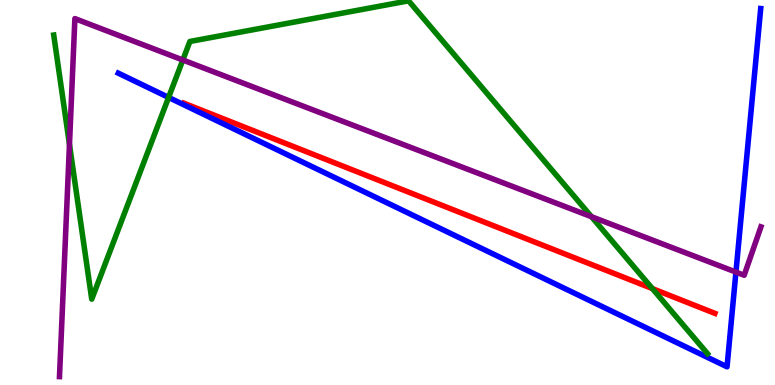[{'lines': ['blue', 'red'], 'intersections': []}, {'lines': ['green', 'red'], 'intersections': [{'x': 8.42, 'y': 2.5}]}, {'lines': ['purple', 'red'], 'intersections': []}, {'lines': ['blue', 'green'], 'intersections': [{'x': 2.18, 'y': 7.47}]}, {'lines': ['blue', 'purple'], 'intersections': [{'x': 9.5, 'y': 2.93}]}, {'lines': ['green', 'purple'], 'intersections': [{'x': 0.896, 'y': 6.25}, {'x': 2.36, 'y': 8.44}, {'x': 7.63, 'y': 4.37}]}]